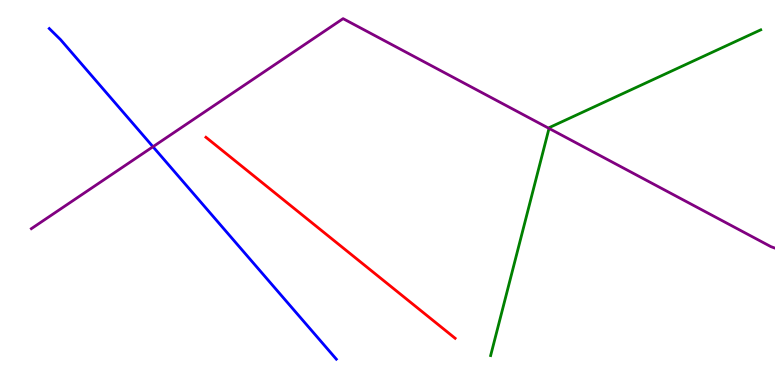[{'lines': ['blue', 'red'], 'intersections': []}, {'lines': ['green', 'red'], 'intersections': []}, {'lines': ['purple', 'red'], 'intersections': []}, {'lines': ['blue', 'green'], 'intersections': []}, {'lines': ['blue', 'purple'], 'intersections': [{'x': 1.97, 'y': 6.19}]}, {'lines': ['green', 'purple'], 'intersections': [{'x': 7.08, 'y': 6.66}]}]